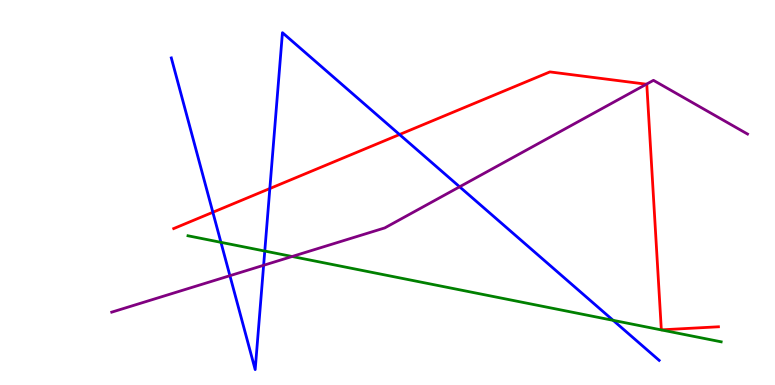[{'lines': ['blue', 'red'], 'intersections': [{'x': 2.75, 'y': 4.49}, {'x': 3.48, 'y': 5.1}, {'x': 5.16, 'y': 6.51}]}, {'lines': ['green', 'red'], 'intersections': []}, {'lines': ['purple', 'red'], 'intersections': [{'x': 8.34, 'y': 7.81}]}, {'lines': ['blue', 'green'], 'intersections': [{'x': 2.85, 'y': 3.71}, {'x': 3.42, 'y': 3.48}, {'x': 7.91, 'y': 1.68}]}, {'lines': ['blue', 'purple'], 'intersections': [{'x': 2.97, 'y': 2.84}, {'x': 3.4, 'y': 3.11}, {'x': 5.93, 'y': 5.15}]}, {'lines': ['green', 'purple'], 'intersections': [{'x': 3.77, 'y': 3.34}]}]